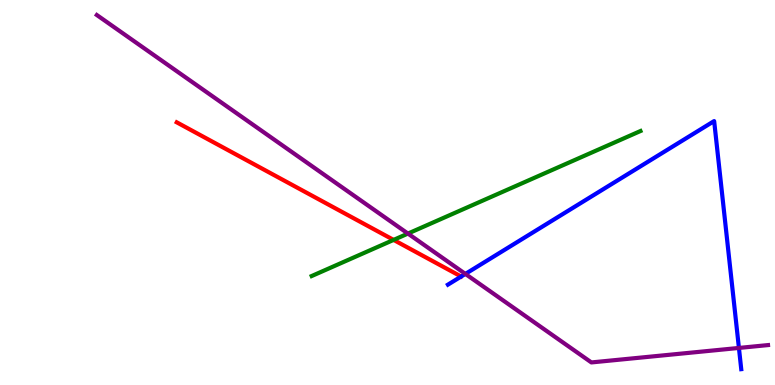[{'lines': ['blue', 'red'], 'intersections': []}, {'lines': ['green', 'red'], 'intersections': [{'x': 5.08, 'y': 3.77}]}, {'lines': ['purple', 'red'], 'intersections': []}, {'lines': ['blue', 'green'], 'intersections': []}, {'lines': ['blue', 'purple'], 'intersections': [{'x': 6.0, 'y': 2.89}, {'x': 9.53, 'y': 0.963}]}, {'lines': ['green', 'purple'], 'intersections': [{'x': 5.26, 'y': 3.93}]}]